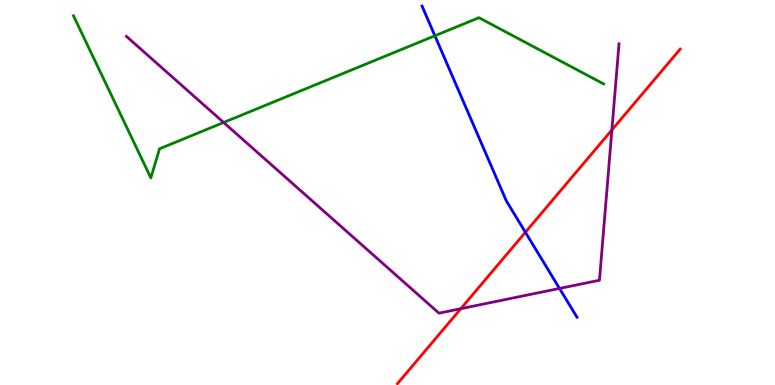[{'lines': ['blue', 'red'], 'intersections': [{'x': 6.78, 'y': 3.97}]}, {'lines': ['green', 'red'], 'intersections': []}, {'lines': ['purple', 'red'], 'intersections': [{'x': 5.95, 'y': 1.98}, {'x': 7.9, 'y': 6.62}]}, {'lines': ['blue', 'green'], 'intersections': [{'x': 5.61, 'y': 9.07}]}, {'lines': ['blue', 'purple'], 'intersections': [{'x': 7.22, 'y': 2.51}]}, {'lines': ['green', 'purple'], 'intersections': [{'x': 2.89, 'y': 6.82}]}]